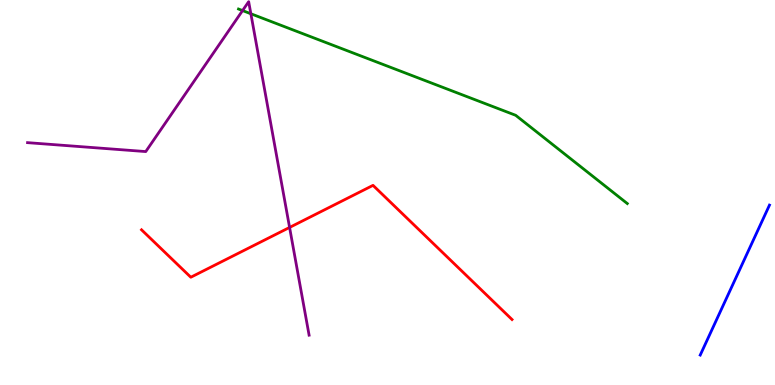[{'lines': ['blue', 'red'], 'intersections': []}, {'lines': ['green', 'red'], 'intersections': []}, {'lines': ['purple', 'red'], 'intersections': [{'x': 3.74, 'y': 4.09}]}, {'lines': ['blue', 'green'], 'intersections': []}, {'lines': ['blue', 'purple'], 'intersections': []}, {'lines': ['green', 'purple'], 'intersections': [{'x': 3.13, 'y': 9.73}, {'x': 3.24, 'y': 9.64}]}]